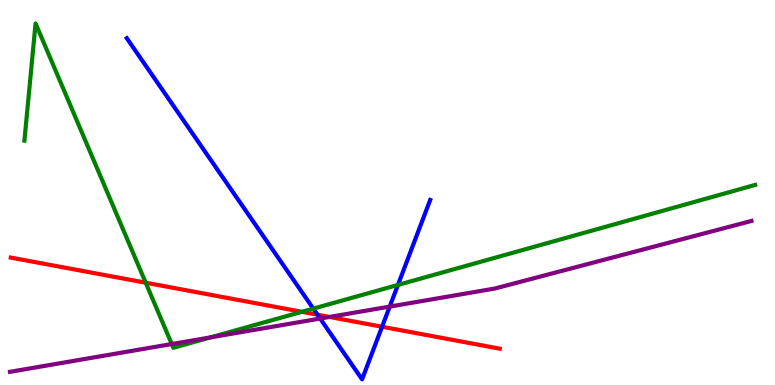[{'lines': ['blue', 'red'], 'intersections': [{'x': 4.1, 'y': 1.83}, {'x': 4.93, 'y': 1.51}]}, {'lines': ['green', 'red'], 'intersections': [{'x': 1.88, 'y': 2.66}, {'x': 3.9, 'y': 1.9}]}, {'lines': ['purple', 'red'], 'intersections': [{'x': 4.25, 'y': 1.77}]}, {'lines': ['blue', 'green'], 'intersections': [{'x': 4.04, 'y': 1.98}, {'x': 5.13, 'y': 2.6}]}, {'lines': ['blue', 'purple'], 'intersections': [{'x': 4.13, 'y': 1.73}, {'x': 5.03, 'y': 2.04}]}, {'lines': ['green', 'purple'], 'intersections': [{'x': 2.22, 'y': 1.06}, {'x': 2.72, 'y': 1.24}]}]